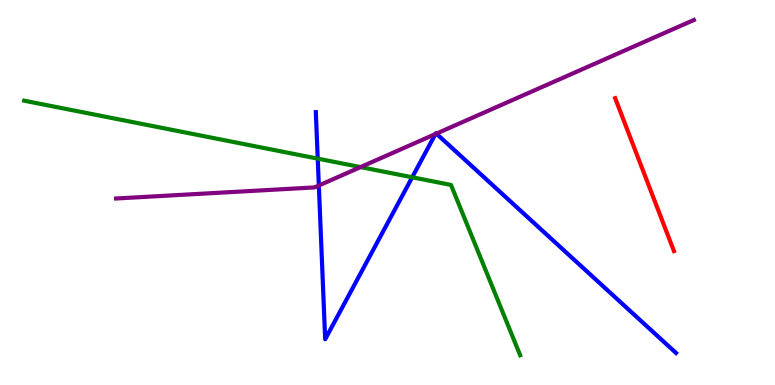[{'lines': ['blue', 'red'], 'intersections': []}, {'lines': ['green', 'red'], 'intersections': []}, {'lines': ['purple', 'red'], 'intersections': []}, {'lines': ['blue', 'green'], 'intersections': [{'x': 4.1, 'y': 5.88}, {'x': 5.32, 'y': 5.4}]}, {'lines': ['blue', 'purple'], 'intersections': [{'x': 4.11, 'y': 5.18}, {'x': 5.62, 'y': 6.52}, {'x': 5.63, 'y': 6.53}]}, {'lines': ['green', 'purple'], 'intersections': [{'x': 4.65, 'y': 5.66}]}]